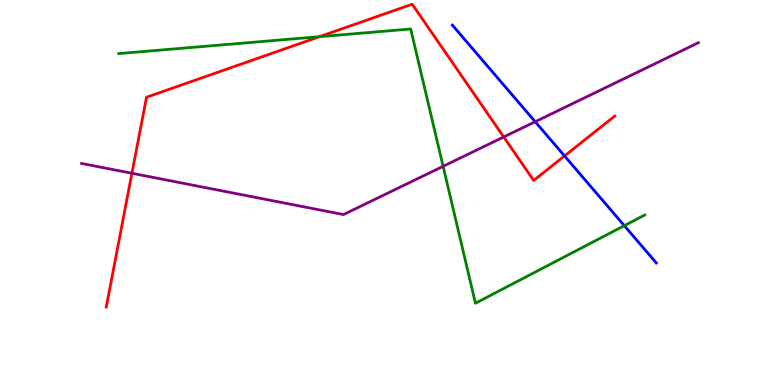[{'lines': ['blue', 'red'], 'intersections': [{'x': 7.28, 'y': 5.95}]}, {'lines': ['green', 'red'], 'intersections': [{'x': 4.12, 'y': 9.05}]}, {'lines': ['purple', 'red'], 'intersections': [{'x': 1.7, 'y': 5.5}, {'x': 6.5, 'y': 6.44}]}, {'lines': ['blue', 'green'], 'intersections': [{'x': 8.06, 'y': 4.14}]}, {'lines': ['blue', 'purple'], 'intersections': [{'x': 6.91, 'y': 6.84}]}, {'lines': ['green', 'purple'], 'intersections': [{'x': 5.72, 'y': 5.68}]}]